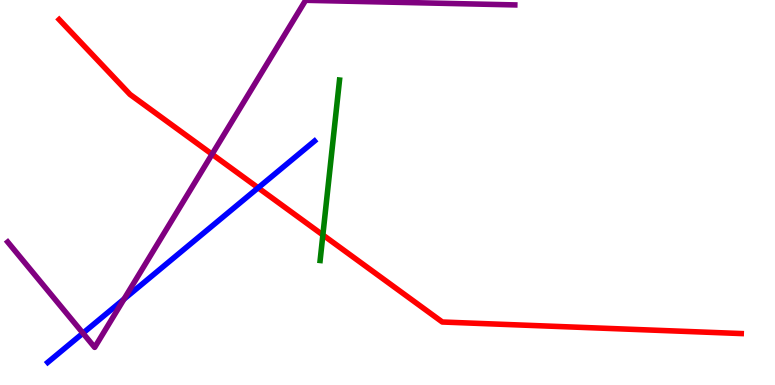[{'lines': ['blue', 'red'], 'intersections': [{'x': 3.33, 'y': 5.12}]}, {'lines': ['green', 'red'], 'intersections': [{'x': 4.17, 'y': 3.9}]}, {'lines': ['purple', 'red'], 'intersections': [{'x': 2.74, 'y': 5.99}]}, {'lines': ['blue', 'green'], 'intersections': []}, {'lines': ['blue', 'purple'], 'intersections': [{'x': 1.07, 'y': 1.35}, {'x': 1.6, 'y': 2.23}]}, {'lines': ['green', 'purple'], 'intersections': []}]